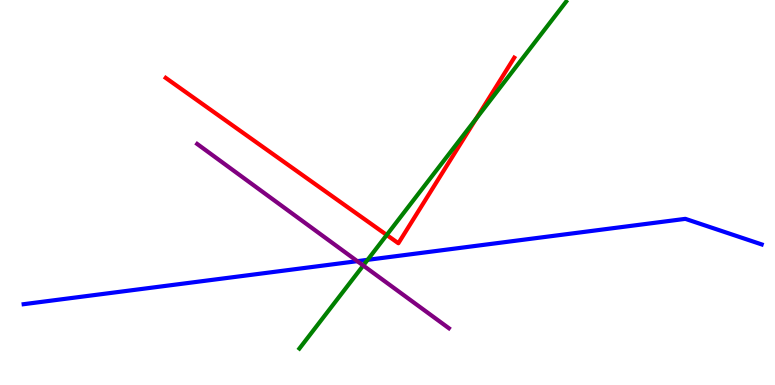[{'lines': ['blue', 'red'], 'intersections': []}, {'lines': ['green', 'red'], 'intersections': [{'x': 4.99, 'y': 3.9}, {'x': 6.14, 'y': 6.92}]}, {'lines': ['purple', 'red'], 'intersections': []}, {'lines': ['blue', 'green'], 'intersections': [{'x': 4.74, 'y': 3.25}]}, {'lines': ['blue', 'purple'], 'intersections': [{'x': 4.61, 'y': 3.22}]}, {'lines': ['green', 'purple'], 'intersections': [{'x': 4.69, 'y': 3.1}]}]